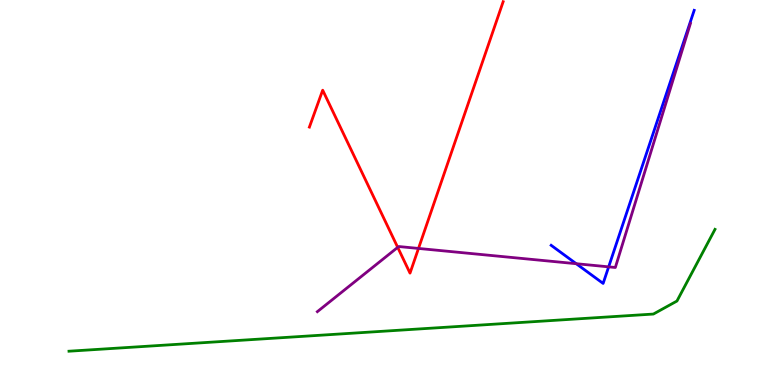[{'lines': ['blue', 'red'], 'intersections': []}, {'lines': ['green', 'red'], 'intersections': []}, {'lines': ['purple', 'red'], 'intersections': [{'x': 5.13, 'y': 3.58}, {'x': 5.4, 'y': 3.55}]}, {'lines': ['blue', 'green'], 'intersections': []}, {'lines': ['blue', 'purple'], 'intersections': [{'x': 7.44, 'y': 3.15}, {'x': 7.85, 'y': 3.07}]}, {'lines': ['green', 'purple'], 'intersections': []}]